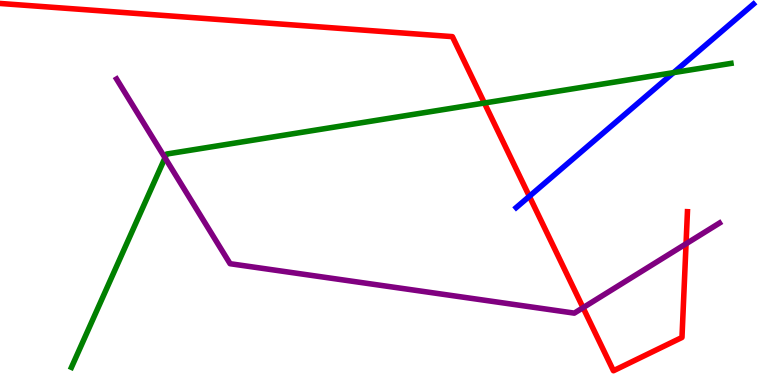[{'lines': ['blue', 'red'], 'intersections': [{'x': 6.83, 'y': 4.9}]}, {'lines': ['green', 'red'], 'intersections': [{'x': 6.25, 'y': 7.32}]}, {'lines': ['purple', 'red'], 'intersections': [{'x': 7.52, 'y': 2.01}, {'x': 8.85, 'y': 3.67}]}, {'lines': ['blue', 'green'], 'intersections': [{'x': 8.69, 'y': 8.11}]}, {'lines': ['blue', 'purple'], 'intersections': []}, {'lines': ['green', 'purple'], 'intersections': [{'x': 2.13, 'y': 5.9}]}]